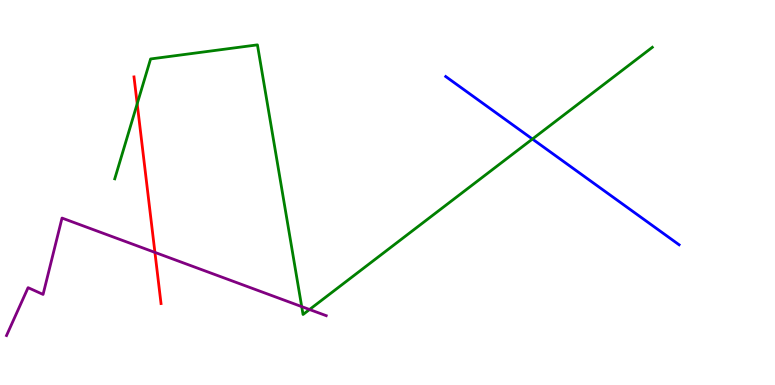[{'lines': ['blue', 'red'], 'intersections': []}, {'lines': ['green', 'red'], 'intersections': [{'x': 1.77, 'y': 7.3}]}, {'lines': ['purple', 'red'], 'intersections': [{'x': 2.0, 'y': 3.44}]}, {'lines': ['blue', 'green'], 'intersections': [{'x': 6.87, 'y': 6.39}]}, {'lines': ['blue', 'purple'], 'intersections': []}, {'lines': ['green', 'purple'], 'intersections': [{'x': 3.89, 'y': 2.04}, {'x': 3.99, 'y': 1.96}]}]